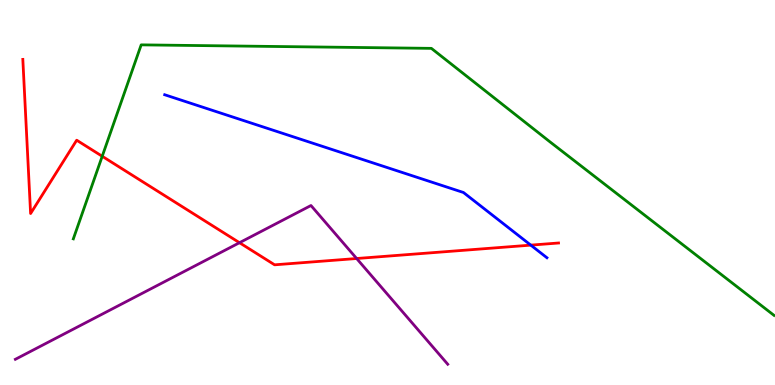[{'lines': ['blue', 'red'], 'intersections': [{'x': 6.85, 'y': 3.63}]}, {'lines': ['green', 'red'], 'intersections': [{'x': 1.32, 'y': 5.94}]}, {'lines': ['purple', 'red'], 'intersections': [{'x': 3.09, 'y': 3.7}, {'x': 4.6, 'y': 3.29}]}, {'lines': ['blue', 'green'], 'intersections': []}, {'lines': ['blue', 'purple'], 'intersections': []}, {'lines': ['green', 'purple'], 'intersections': []}]